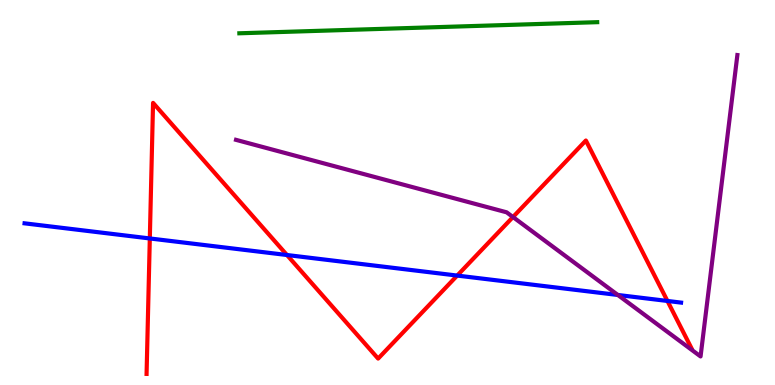[{'lines': ['blue', 'red'], 'intersections': [{'x': 1.93, 'y': 3.81}, {'x': 3.7, 'y': 3.38}, {'x': 5.9, 'y': 2.84}, {'x': 8.61, 'y': 2.18}]}, {'lines': ['green', 'red'], 'intersections': []}, {'lines': ['purple', 'red'], 'intersections': [{'x': 6.62, 'y': 4.36}]}, {'lines': ['blue', 'green'], 'intersections': []}, {'lines': ['blue', 'purple'], 'intersections': [{'x': 7.97, 'y': 2.34}]}, {'lines': ['green', 'purple'], 'intersections': []}]